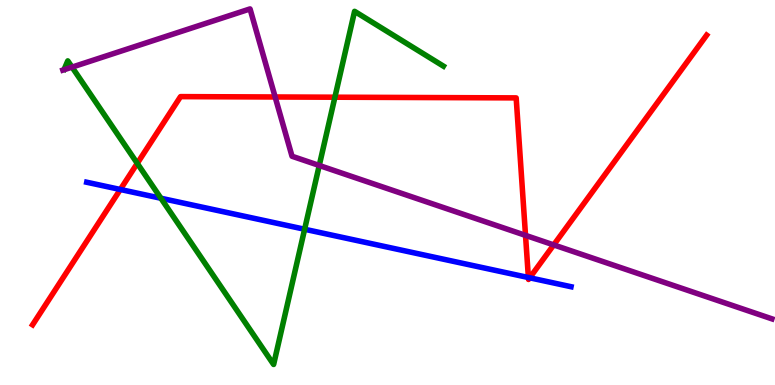[{'lines': ['blue', 'red'], 'intersections': [{'x': 1.55, 'y': 5.08}, {'x': 6.82, 'y': 2.79}, {'x': 6.84, 'y': 2.78}]}, {'lines': ['green', 'red'], 'intersections': [{'x': 1.77, 'y': 5.76}, {'x': 4.32, 'y': 7.48}]}, {'lines': ['purple', 'red'], 'intersections': [{'x': 3.55, 'y': 7.48}, {'x': 6.78, 'y': 3.89}, {'x': 7.14, 'y': 3.64}]}, {'lines': ['blue', 'green'], 'intersections': [{'x': 2.08, 'y': 4.85}, {'x': 3.93, 'y': 4.05}]}, {'lines': ['blue', 'purple'], 'intersections': []}, {'lines': ['green', 'purple'], 'intersections': [{'x': 0.929, 'y': 8.26}, {'x': 4.12, 'y': 5.7}]}]